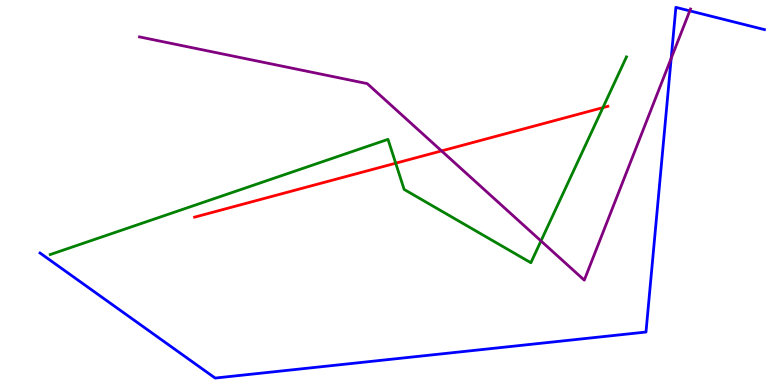[{'lines': ['blue', 'red'], 'intersections': []}, {'lines': ['green', 'red'], 'intersections': [{'x': 5.11, 'y': 5.76}, {'x': 7.78, 'y': 7.2}]}, {'lines': ['purple', 'red'], 'intersections': [{'x': 5.7, 'y': 6.08}]}, {'lines': ['blue', 'green'], 'intersections': []}, {'lines': ['blue', 'purple'], 'intersections': [{'x': 8.66, 'y': 8.49}, {'x': 8.9, 'y': 9.72}]}, {'lines': ['green', 'purple'], 'intersections': [{'x': 6.98, 'y': 3.74}]}]